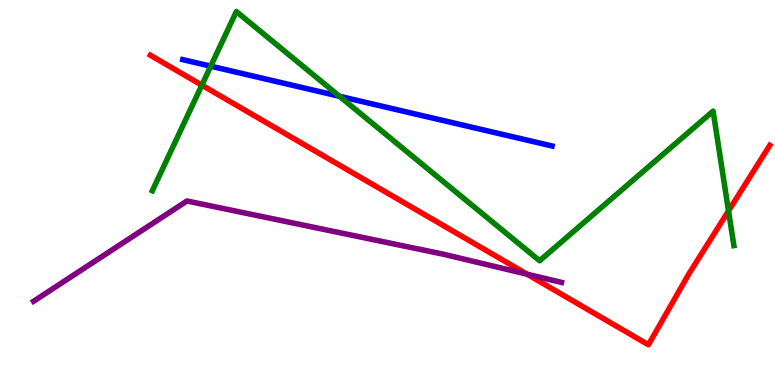[{'lines': ['blue', 'red'], 'intersections': []}, {'lines': ['green', 'red'], 'intersections': [{'x': 2.6, 'y': 7.79}, {'x': 9.4, 'y': 4.52}]}, {'lines': ['purple', 'red'], 'intersections': [{'x': 6.8, 'y': 2.88}]}, {'lines': ['blue', 'green'], 'intersections': [{'x': 2.72, 'y': 8.28}, {'x': 4.38, 'y': 7.5}]}, {'lines': ['blue', 'purple'], 'intersections': []}, {'lines': ['green', 'purple'], 'intersections': []}]